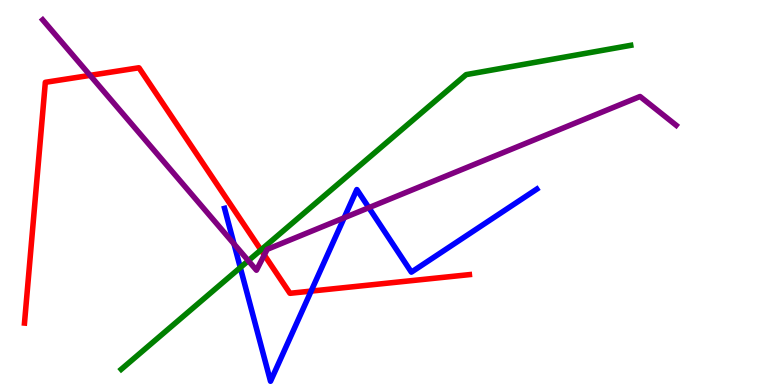[{'lines': ['blue', 'red'], 'intersections': [{'x': 4.01, 'y': 2.44}]}, {'lines': ['green', 'red'], 'intersections': [{'x': 3.37, 'y': 3.51}]}, {'lines': ['purple', 'red'], 'intersections': [{'x': 1.16, 'y': 8.04}, {'x': 3.41, 'y': 3.38}]}, {'lines': ['blue', 'green'], 'intersections': [{'x': 3.1, 'y': 3.05}]}, {'lines': ['blue', 'purple'], 'intersections': [{'x': 3.02, 'y': 3.66}, {'x': 4.44, 'y': 4.34}, {'x': 4.76, 'y': 4.61}]}, {'lines': ['green', 'purple'], 'intersections': [{'x': 3.2, 'y': 3.23}]}]